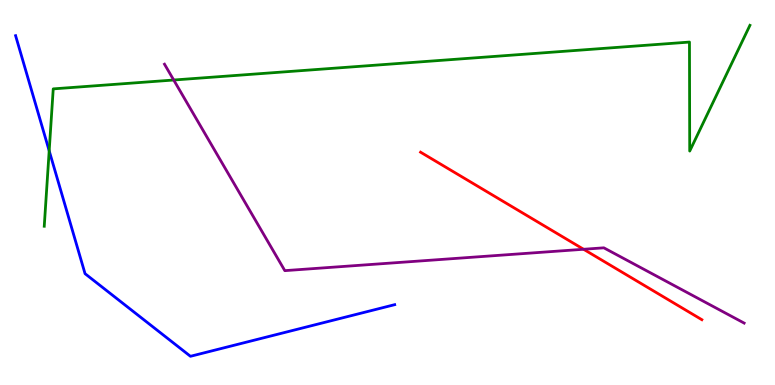[{'lines': ['blue', 'red'], 'intersections': []}, {'lines': ['green', 'red'], 'intersections': []}, {'lines': ['purple', 'red'], 'intersections': [{'x': 7.53, 'y': 3.53}]}, {'lines': ['blue', 'green'], 'intersections': [{'x': 0.635, 'y': 6.08}]}, {'lines': ['blue', 'purple'], 'intersections': []}, {'lines': ['green', 'purple'], 'intersections': [{'x': 2.24, 'y': 7.92}]}]